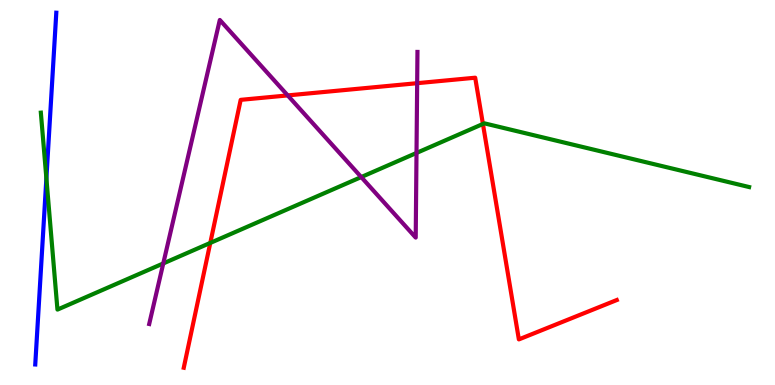[{'lines': ['blue', 'red'], 'intersections': []}, {'lines': ['green', 'red'], 'intersections': [{'x': 2.71, 'y': 3.69}, {'x': 6.23, 'y': 6.78}]}, {'lines': ['purple', 'red'], 'intersections': [{'x': 3.71, 'y': 7.52}, {'x': 5.38, 'y': 7.84}]}, {'lines': ['blue', 'green'], 'intersections': [{'x': 0.599, 'y': 5.37}]}, {'lines': ['blue', 'purple'], 'intersections': []}, {'lines': ['green', 'purple'], 'intersections': [{'x': 2.11, 'y': 3.16}, {'x': 4.66, 'y': 5.4}, {'x': 5.37, 'y': 6.03}]}]